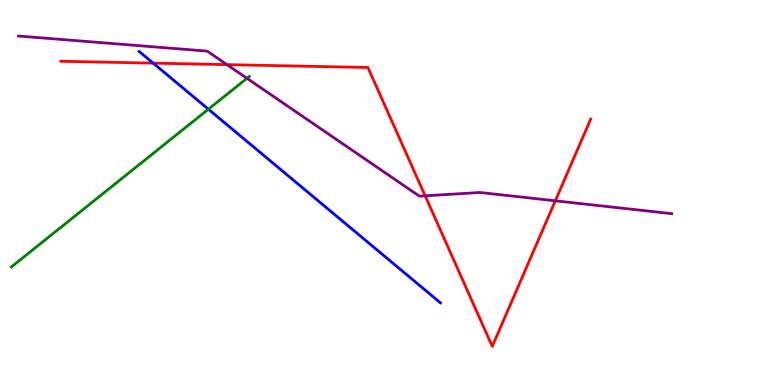[{'lines': ['blue', 'red'], 'intersections': [{'x': 1.98, 'y': 8.36}]}, {'lines': ['green', 'red'], 'intersections': []}, {'lines': ['purple', 'red'], 'intersections': [{'x': 2.93, 'y': 8.32}, {'x': 5.49, 'y': 4.91}, {'x': 7.17, 'y': 4.78}]}, {'lines': ['blue', 'green'], 'intersections': [{'x': 2.69, 'y': 7.16}]}, {'lines': ['blue', 'purple'], 'intersections': []}, {'lines': ['green', 'purple'], 'intersections': [{'x': 3.19, 'y': 7.97}]}]